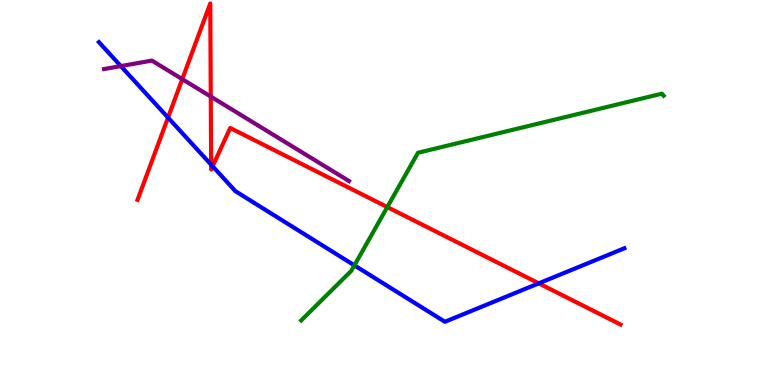[{'lines': ['blue', 'red'], 'intersections': [{'x': 2.17, 'y': 6.95}, {'x': 2.72, 'y': 5.72}, {'x': 2.74, 'y': 5.68}, {'x': 6.95, 'y': 2.64}]}, {'lines': ['green', 'red'], 'intersections': [{'x': 5.0, 'y': 4.62}]}, {'lines': ['purple', 'red'], 'intersections': [{'x': 2.35, 'y': 7.94}, {'x': 2.72, 'y': 7.49}]}, {'lines': ['blue', 'green'], 'intersections': [{'x': 4.57, 'y': 3.11}]}, {'lines': ['blue', 'purple'], 'intersections': [{'x': 1.56, 'y': 8.28}]}, {'lines': ['green', 'purple'], 'intersections': []}]